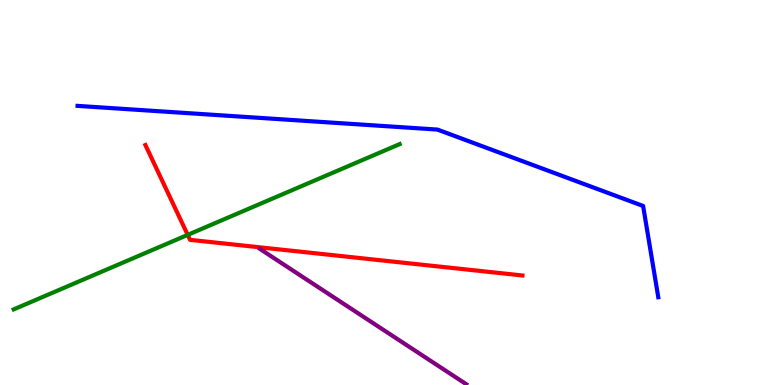[{'lines': ['blue', 'red'], 'intersections': []}, {'lines': ['green', 'red'], 'intersections': [{'x': 2.42, 'y': 3.9}]}, {'lines': ['purple', 'red'], 'intersections': []}, {'lines': ['blue', 'green'], 'intersections': []}, {'lines': ['blue', 'purple'], 'intersections': []}, {'lines': ['green', 'purple'], 'intersections': []}]